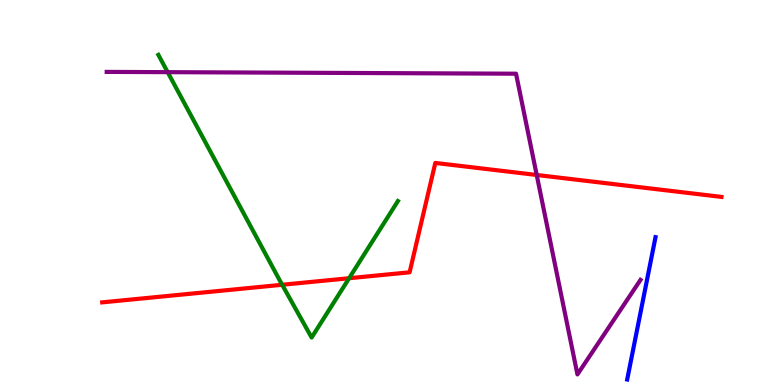[{'lines': ['blue', 'red'], 'intersections': []}, {'lines': ['green', 'red'], 'intersections': [{'x': 3.64, 'y': 2.6}, {'x': 4.5, 'y': 2.77}]}, {'lines': ['purple', 'red'], 'intersections': [{'x': 6.93, 'y': 5.46}]}, {'lines': ['blue', 'green'], 'intersections': []}, {'lines': ['blue', 'purple'], 'intersections': []}, {'lines': ['green', 'purple'], 'intersections': [{'x': 2.16, 'y': 8.13}]}]